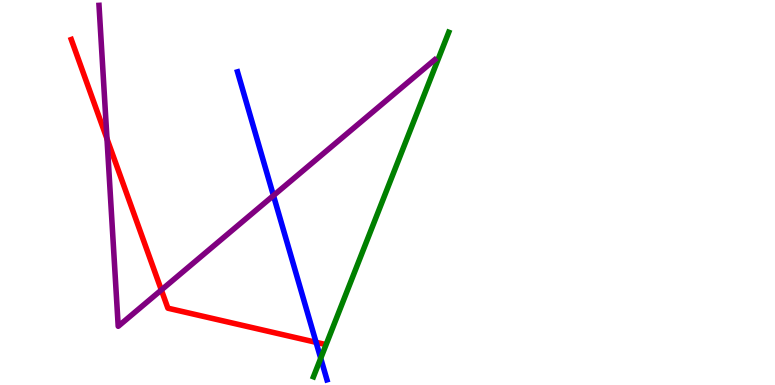[{'lines': ['blue', 'red'], 'intersections': [{'x': 4.08, 'y': 1.11}]}, {'lines': ['green', 'red'], 'intersections': []}, {'lines': ['purple', 'red'], 'intersections': [{'x': 1.38, 'y': 6.39}, {'x': 2.08, 'y': 2.47}]}, {'lines': ['blue', 'green'], 'intersections': [{'x': 4.14, 'y': 0.694}]}, {'lines': ['blue', 'purple'], 'intersections': [{'x': 3.53, 'y': 4.92}]}, {'lines': ['green', 'purple'], 'intersections': []}]